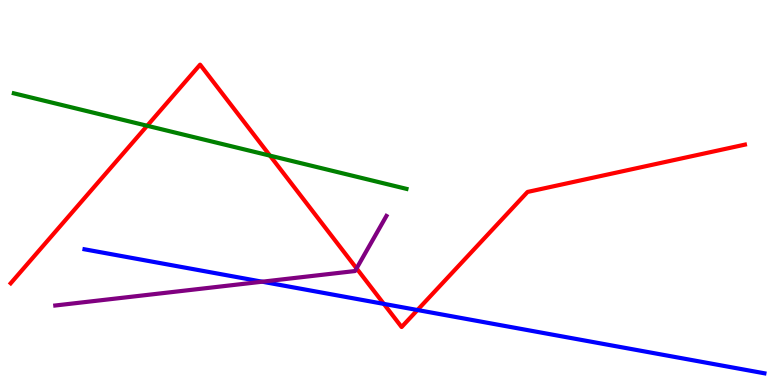[{'lines': ['blue', 'red'], 'intersections': [{'x': 4.95, 'y': 2.11}, {'x': 5.39, 'y': 1.95}]}, {'lines': ['green', 'red'], 'intersections': [{'x': 1.9, 'y': 6.73}, {'x': 3.48, 'y': 5.96}]}, {'lines': ['purple', 'red'], 'intersections': [{'x': 4.6, 'y': 3.03}]}, {'lines': ['blue', 'green'], 'intersections': []}, {'lines': ['blue', 'purple'], 'intersections': [{'x': 3.38, 'y': 2.68}]}, {'lines': ['green', 'purple'], 'intersections': []}]